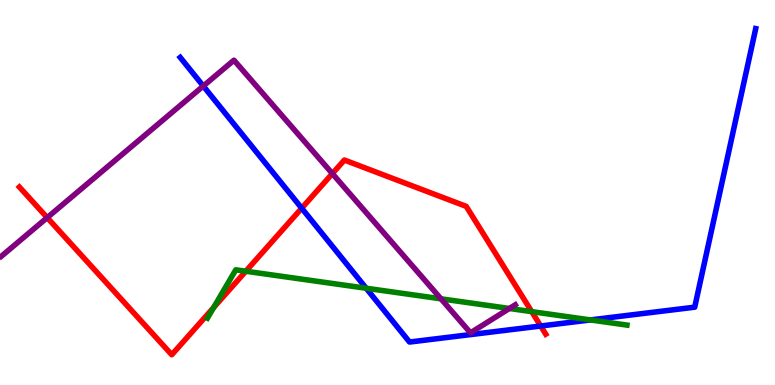[{'lines': ['blue', 'red'], 'intersections': [{'x': 3.89, 'y': 4.59}, {'x': 6.98, 'y': 1.53}]}, {'lines': ['green', 'red'], 'intersections': [{'x': 2.76, 'y': 2.01}, {'x': 3.17, 'y': 2.95}, {'x': 6.86, 'y': 1.91}]}, {'lines': ['purple', 'red'], 'intersections': [{'x': 0.609, 'y': 4.35}, {'x': 4.29, 'y': 5.49}]}, {'lines': ['blue', 'green'], 'intersections': [{'x': 4.73, 'y': 2.51}, {'x': 7.62, 'y': 1.69}]}, {'lines': ['blue', 'purple'], 'intersections': [{'x': 2.62, 'y': 7.77}]}, {'lines': ['green', 'purple'], 'intersections': [{'x': 5.69, 'y': 2.24}, {'x': 6.57, 'y': 1.99}]}]